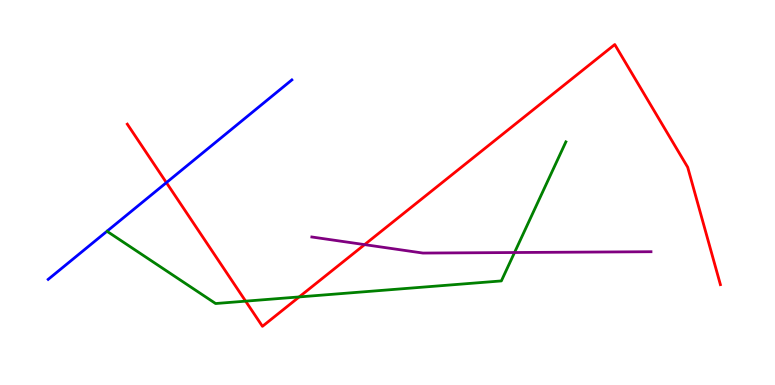[{'lines': ['blue', 'red'], 'intersections': [{'x': 2.15, 'y': 5.26}]}, {'lines': ['green', 'red'], 'intersections': [{'x': 3.17, 'y': 2.18}, {'x': 3.86, 'y': 2.29}]}, {'lines': ['purple', 'red'], 'intersections': [{'x': 4.7, 'y': 3.65}]}, {'lines': ['blue', 'green'], 'intersections': []}, {'lines': ['blue', 'purple'], 'intersections': []}, {'lines': ['green', 'purple'], 'intersections': [{'x': 6.64, 'y': 3.44}]}]